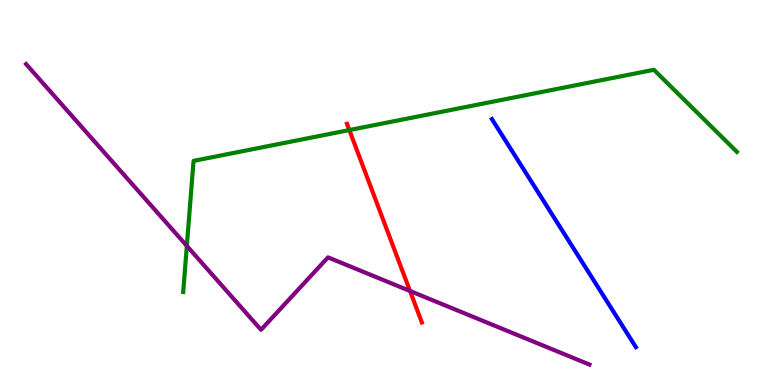[{'lines': ['blue', 'red'], 'intersections': []}, {'lines': ['green', 'red'], 'intersections': [{'x': 4.51, 'y': 6.62}]}, {'lines': ['purple', 'red'], 'intersections': [{'x': 5.29, 'y': 2.44}]}, {'lines': ['blue', 'green'], 'intersections': []}, {'lines': ['blue', 'purple'], 'intersections': []}, {'lines': ['green', 'purple'], 'intersections': [{'x': 2.41, 'y': 3.61}]}]